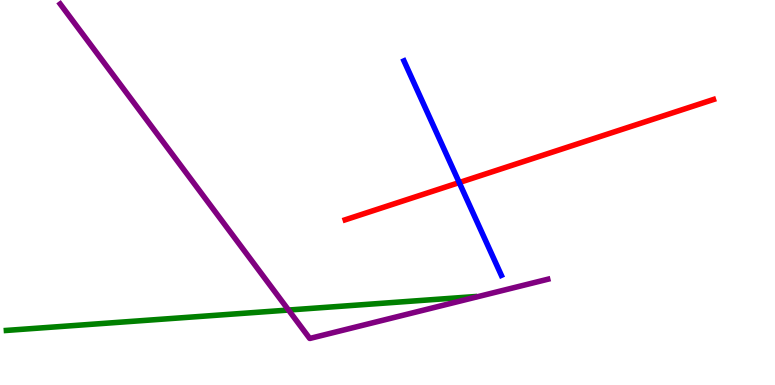[{'lines': ['blue', 'red'], 'intersections': [{'x': 5.93, 'y': 5.26}]}, {'lines': ['green', 'red'], 'intersections': []}, {'lines': ['purple', 'red'], 'intersections': []}, {'lines': ['blue', 'green'], 'intersections': []}, {'lines': ['blue', 'purple'], 'intersections': []}, {'lines': ['green', 'purple'], 'intersections': [{'x': 3.72, 'y': 1.95}]}]